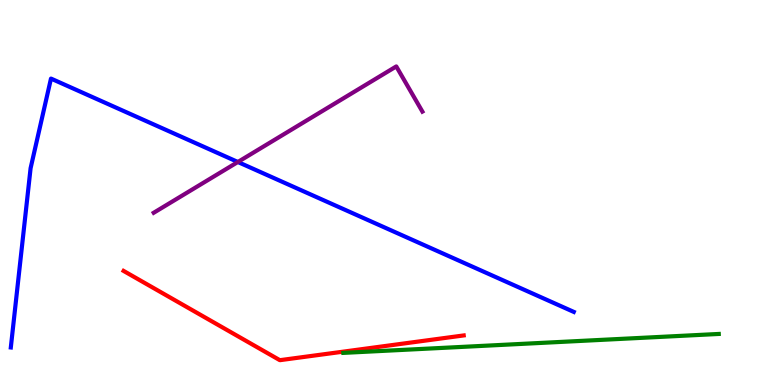[{'lines': ['blue', 'red'], 'intersections': []}, {'lines': ['green', 'red'], 'intersections': []}, {'lines': ['purple', 'red'], 'intersections': []}, {'lines': ['blue', 'green'], 'intersections': []}, {'lines': ['blue', 'purple'], 'intersections': [{'x': 3.07, 'y': 5.79}]}, {'lines': ['green', 'purple'], 'intersections': []}]